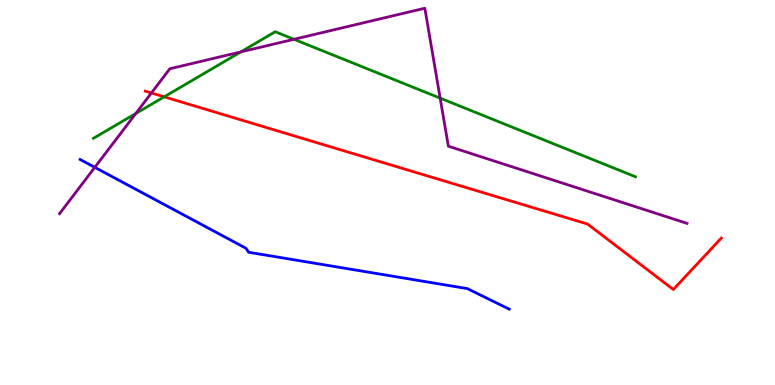[{'lines': ['blue', 'red'], 'intersections': []}, {'lines': ['green', 'red'], 'intersections': [{'x': 2.12, 'y': 7.48}]}, {'lines': ['purple', 'red'], 'intersections': [{'x': 1.95, 'y': 7.58}]}, {'lines': ['blue', 'green'], 'intersections': []}, {'lines': ['blue', 'purple'], 'intersections': [{'x': 1.22, 'y': 5.65}]}, {'lines': ['green', 'purple'], 'intersections': [{'x': 1.75, 'y': 7.05}, {'x': 3.11, 'y': 8.65}, {'x': 3.79, 'y': 8.98}, {'x': 5.68, 'y': 7.45}]}]